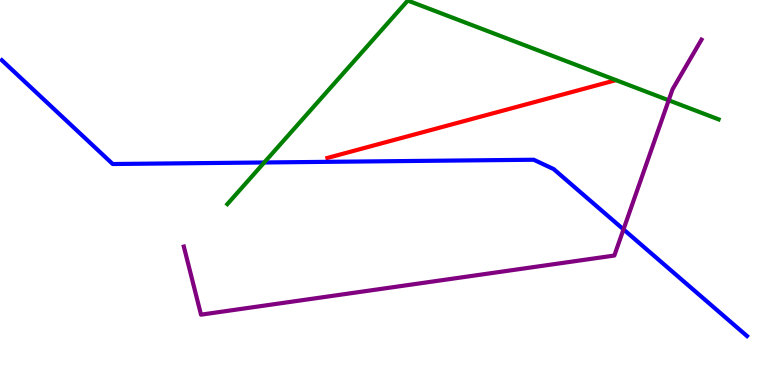[{'lines': ['blue', 'red'], 'intersections': []}, {'lines': ['green', 'red'], 'intersections': []}, {'lines': ['purple', 'red'], 'intersections': []}, {'lines': ['blue', 'green'], 'intersections': [{'x': 3.41, 'y': 5.78}]}, {'lines': ['blue', 'purple'], 'intersections': [{'x': 8.05, 'y': 4.04}]}, {'lines': ['green', 'purple'], 'intersections': [{'x': 8.63, 'y': 7.4}]}]